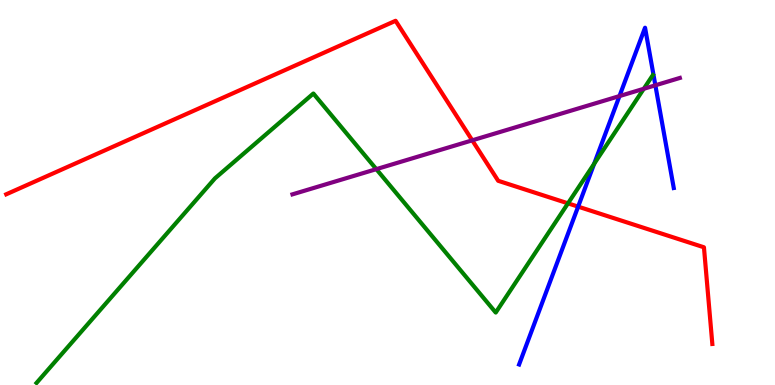[{'lines': ['blue', 'red'], 'intersections': [{'x': 7.46, 'y': 4.63}]}, {'lines': ['green', 'red'], 'intersections': [{'x': 7.33, 'y': 4.72}]}, {'lines': ['purple', 'red'], 'intersections': [{'x': 6.09, 'y': 6.36}]}, {'lines': ['blue', 'green'], 'intersections': [{'x': 7.67, 'y': 5.75}]}, {'lines': ['blue', 'purple'], 'intersections': [{'x': 7.99, 'y': 7.5}, {'x': 8.46, 'y': 7.78}]}, {'lines': ['green', 'purple'], 'intersections': [{'x': 4.86, 'y': 5.61}, {'x': 8.31, 'y': 7.69}]}]